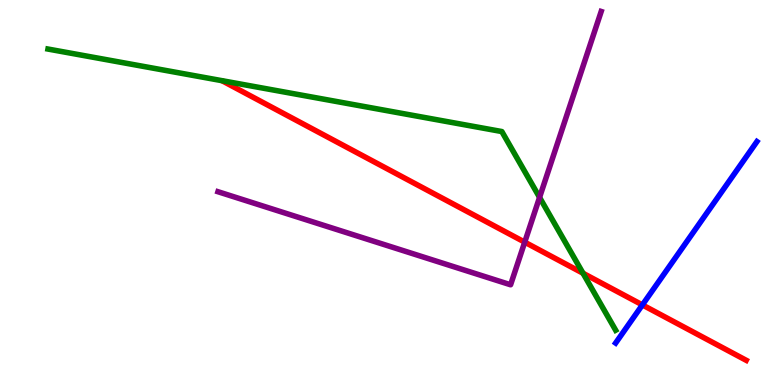[{'lines': ['blue', 'red'], 'intersections': [{'x': 8.29, 'y': 2.08}]}, {'lines': ['green', 'red'], 'intersections': [{'x': 7.52, 'y': 2.9}]}, {'lines': ['purple', 'red'], 'intersections': [{'x': 6.77, 'y': 3.71}]}, {'lines': ['blue', 'green'], 'intersections': []}, {'lines': ['blue', 'purple'], 'intersections': []}, {'lines': ['green', 'purple'], 'intersections': [{'x': 6.96, 'y': 4.87}]}]